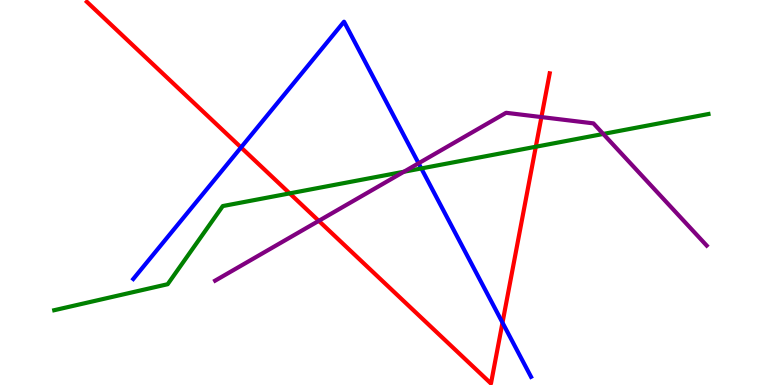[{'lines': ['blue', 'red'], 'intersections': [{'x': 3.11, 'y': 6.17}, {'x': 6.48, 'y': 1.62}]}, {'lines': ['green', 'red'], 'intersections': [{'x': 3.74, 'y': 4.98}, {'x': 6.91, 'y': 6.19}]}, {'lines': ['purple', 'red'], 'intersections': [{'x': 4.11, 'y': 4.26}, {'x': 6.99, 'y': 6.96}]}, {'lines': ['blue', 'green'], 'intersections': [{'x': 5.44, 'y': 5.62}]}, {'lines': ['blue', 'purple'], 'intersections': [{'x': 5.4, 'y': 5.76}]}, {'lines': ['green', 'purple'], 'intersections': [{'x': 5.21, 'y': 5.54}, {'x': 7.78, 'y': 6.52}]}]